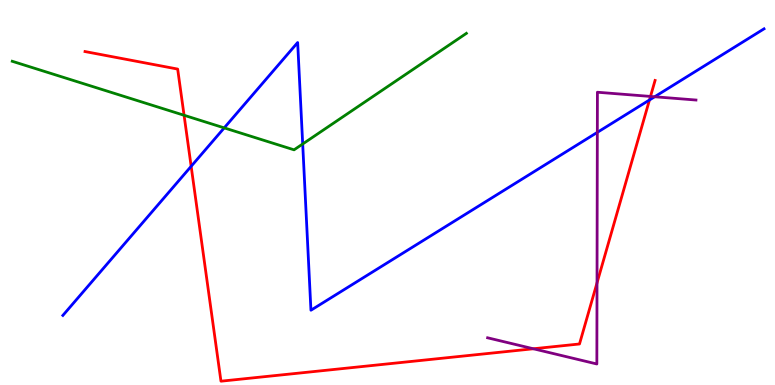[{'lines': ['blue', 'red'], 'intersections': [{'x': 2.47, 'y': 5.68}, {'x': 8.38, 'y': 7.4}]}, {'lines': ['green', 'red'], 'intersections': [{'x': 2.38, 'y': 7.01}]}, {'lines': ['purple', 'red'], 'intersections': [{'x': 6.88, 'y': 0.941}, {'x': 7.7, 'y': 2.65}, {'x': 8.39, 'y': 7.5}]}, {'lines': ['blue', 'green'], 'intersections': [{'x': 2.89, 'y': 6.68}, {'x': 3.91, 'y': 6.26}]}, {'lines': ['blue', 'purple'], 'intersections': [{'x': 7.71, 'y': 6.56}, {'x': 8.45, 'y': 7.49}]}, {'lines': ['green', 'purple'], 'intersections': []}]